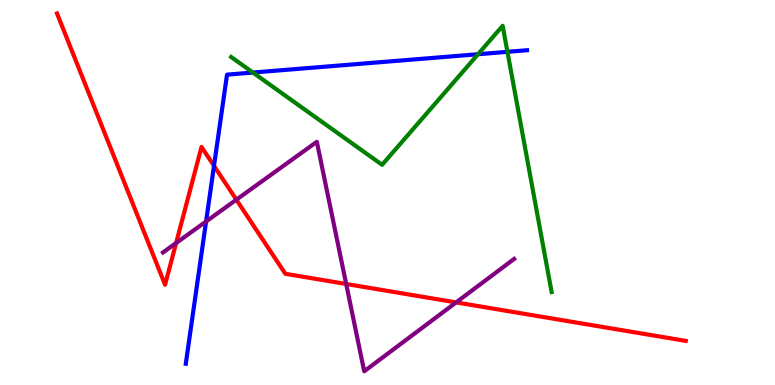[{'lines': ['blue', 'red'], 'intersections': [{'x': 2.76, 'y': 5.69}]}, {'lines': ['green', 'red'], 'intersections': []}, {'lines': ['purple', 'red'], 'intersections': [{'x': 2.27, 'y': 3.69}, {'x': 3.05, 'y': 4.81}, {'x': 4.47, 'y': 2.62}, {'x': 5.89, 'y': 2.15}]}, {'lines': ['blue', 'green'], 'intersections': [{'x': 3.26, 'y': 8.12}, {'x': 6.17, 'y': 8.59}, {'x': 6.55, 'y': 8.65}]}, {'lines': ['blue', 'purple'], 'intersections': [{'x': 2.66, 'y': 4.25}]}, {'lines': ['green', 'purple'], 'intersections': []}]